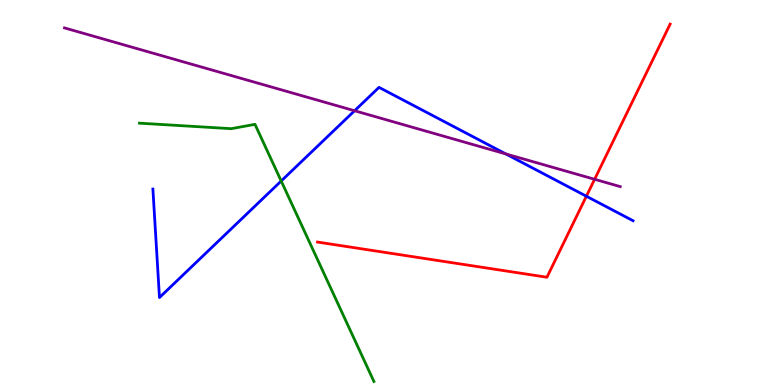[{'lines': ['blue', 'red'], 'intersections': [{'x': 7.57, 'y': 4.9}]}, {'lines': ['green', 'red'], 'intersections': []}, {'lines': ['purple', 'red'], 'intersections': [{'x': 7.67, 'y': 5.34}]}, {'lines': ['blue', 'green'], 'intersections': [{'x': 3.63, 'y': 5.3}]}, {'lines': ['blue', 'purple'], 'intersections': [{'x': 4.58, 'y': 7.12}, {'x': 6.53, 'y': 6.0}]}, {'lines': ['green', 'purple'], 'intersections': []}]